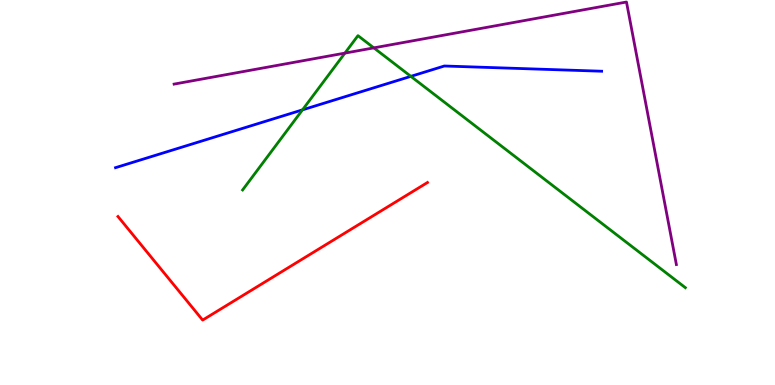[{'lines': ['blue', 'red'], 'intersections': []}, {'lines': ['green', 'red'], 'intersections': []}, {'lines': ['purple', 'red'], 'intersections': []}, {'lines': ['blue', 'green'], 'intersections': [{'x': 3.9, 'y': 7.15}, {'x': 5.3, 'y': 8.02}]}, {'lines': ['blue', 'purple'], 'intersections': []}, {'lines': ['green', 'purple'], 'intersections': [{'x': 4.45, 'y': 8.62}, {'x': 4.82, 'y': 8.76}]}]